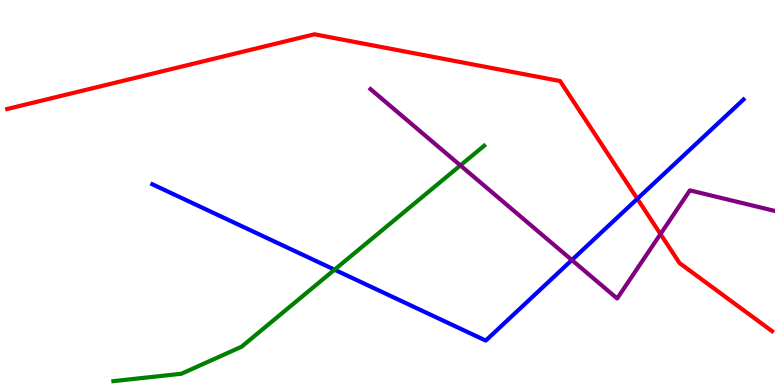[{'lines': ['blue', 'red'], 'intersections': [{'x': 8.22, 'y': 4.84}]}, {'lines': ['green', 'red'], 'intersections': []}, {'lines': ['purple', 'red'], 'intersections': [{'x': 8.52, 'y': 3.92}]}, {'lines': ['blue', 'green'], 'intersections': [{'x': 4.32, 'y': 3.0}]}, {'lines': ['blue', 'purple'], 'intersections': [{'x': 7.38, 'y': 3.25}]}, {'lines': ['green', 'purple'], 'intersections': [{'x': 5.94, 'y': 5.7}]}]